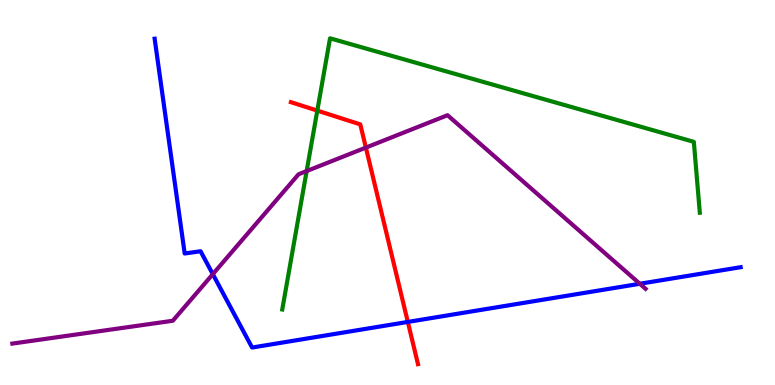[{'lines': ['blue', 'red'], 'intersections': [{'x': 5.26, 'y': 1.64}]}, {'lines': ['green', 'red'], 'intersections': [{'x': 4.09, 'y': 7.13}]}, {'lines': ['purple', 'red'], 'intersections': [{'x': 4.72, 'y': 6.17}]}, {'lines': ['blue', 'green'], 'intersections': []}, {'lines': ['blue', 'purple'], 'intersections': [{'x': 2.75, 'y': 2.88}, {'x': 8.26, 'y': 2.63}]}, {'lines': ['green', 'purple'], 'intersections': [{'x': 3.96, 'y': 5.56}]}]